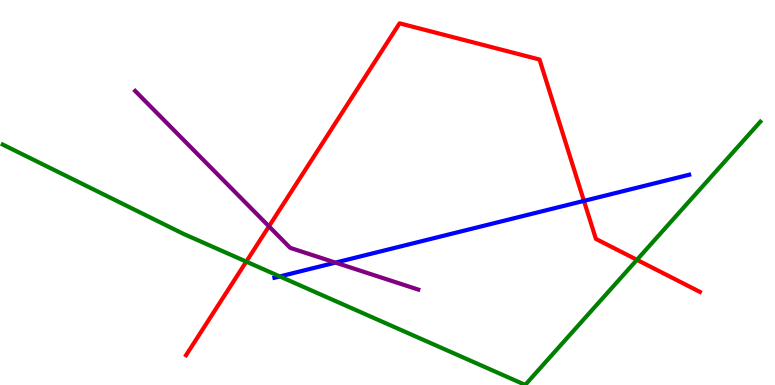[{'lines': ['blue', 'red'], 'intersections': [{'x': 7.53, 'y': 4.78}]}, {'lines': ['green', 'red'], 'intersections': [{'x': 3.18, 'y': 3.2}, {'x': 8.22, 'y': 3.25}]}, {'lines': ['purple', 'red'], 'intersections': [{'x': 3.47, 'y': 4.12}]}, {'lines': ['blue', 'green'], 'intersections': [{'x': 3.61, 'y': 2.82}]}, {'lines': ['blue', 'purple'], 'intersections': [{'x': 4.33, 'y': 3.18}]}, {'lines': ['green', 'purple'], 'intersections': []}]